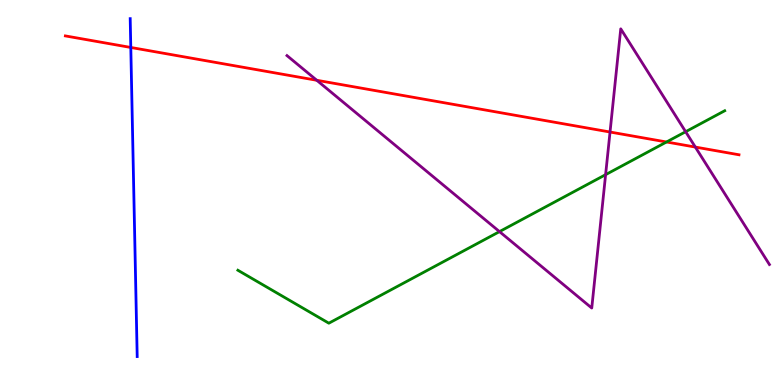[{'lines': ['blue', 'red'], 'intersections': [{'x': 1.69, 'y': 8.77}]}, {'lines': ['green', 'red'], 'intersections': [{'x': 8.6, 'y': 6.31}]}, {'lines': ['purple', 'red'], 'intersections': [{'x': 4.09, 'y': 7.91}, {'x': 7.87, 'y': 6.57}, {'x': 8.97, 'y': 6.18}]}, {'lines': ['blue', 'green'], 'intersections': []}, {'lines': ['blue', 'purple'], 'intersections': []}, {'lines': ['green', 'purple'], 'intersections': [{'x': 6.45, 'y': 3.98}, {'x': 7.81, 'y': 5.46}, {'x': 8.85, 'y': 6.58}]}]